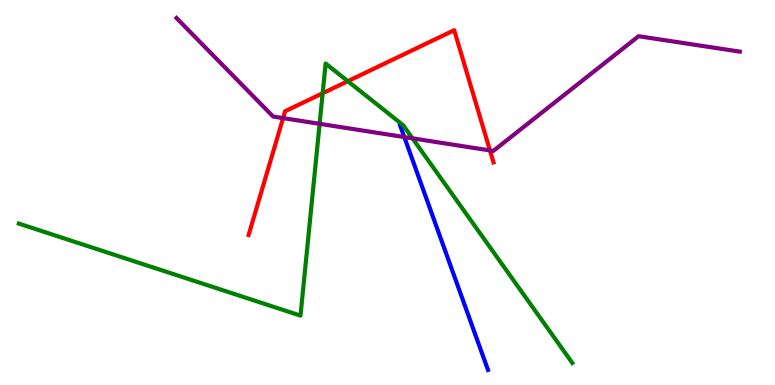[{'lines': ['blue', 'red'], 'intersections': []}, {'lines': ['green', 'red'], 'intersections': [{'x': 4.16, 'y': 7.58}, {'x': 4.49, 'y': 7.89}]}, {'lines': ['purple', 'red'], 'intersections': [{'x': 3.65, 'y': 6.93}, {'x': 6.32, 'y': 6.09}]}, {'lines': ['blue', 'green'], 'intersections': []}, {'lines': ['blue', 'purple'], 'intersections': [{'x': 5.22, 'y': 6.44}]}, {'lines': ['green', 'purple'], 'intersections': [{'x': 4.12, 'y': 6.78}, {'x': 5.32, 'y': 6.41}]}]